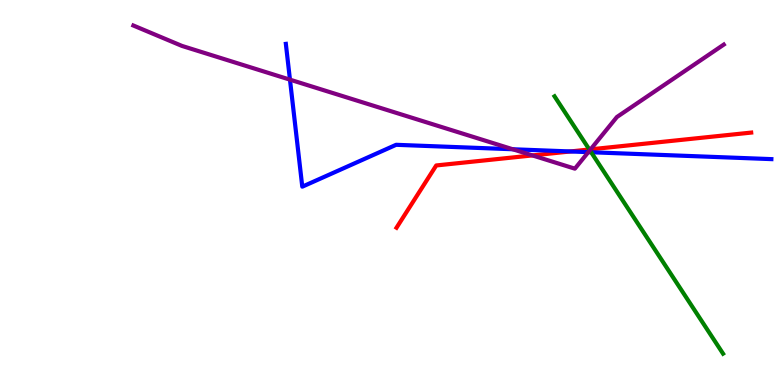[{'lines': ['blue', 'red'], 'intersections': [{'x': 7.36, 'y': 6.07}]}, {'lines': ['green', 'red'], 'intersections': [{'x': 7.6, 'y': 6.12}]}, {'lines': ['purple', 'red'], 'intersections': [{'x': 6.87, 'y': 5.96}, {'x': 7.62, 'y': 6.12}]}, {'lines': ['blue', 'green'], 'intersections': [{'x': 7.63, 'y': 6.05}]}, {'lines': ['blue', 'purple'], 'intersections': [{'x': 3.74, 'y': 7.93}, {'x': 6.62, 'y': 6.12}, {'x': 7.59, 'y': 6.05}]}, {'lines': ['green', 'purple'], 'intersections': [{'x': 7.61, 'y': 6.1}]}]